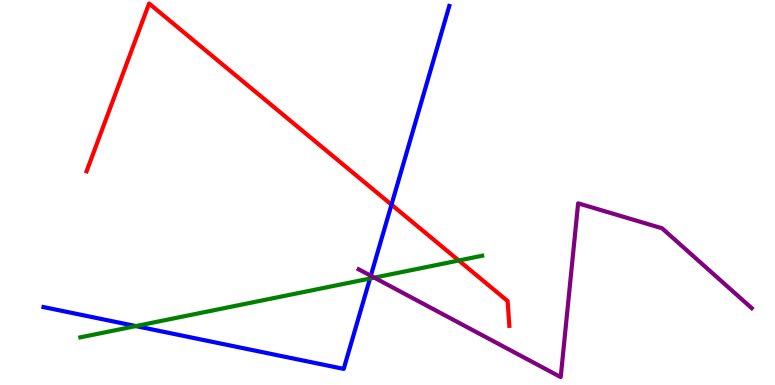[{'lines': ['blue', 'red'], 'intersections': [{'x': 5.05, 'y': 4.68}]}, {'lines': ['green', 'red'], 'intersections': [{'x': 5.92, 'y': 3.23}]}, {'lines': ['purple', 'red'], 'intersections': []}, {'lines': ['blue', 'green'], 'intersections': [{'x': 1.75, 'y': 1.53}, {'x': 4.77, 'y': 2.77}]}, {'lines': ['blue', 'purple'], 'intersections': [{'x': 4.78, 'y': 2.84}]}, {'lines': ['green', 'purple'], 'intersections': [{'x': 4.83, 'y': 2.79}]}]